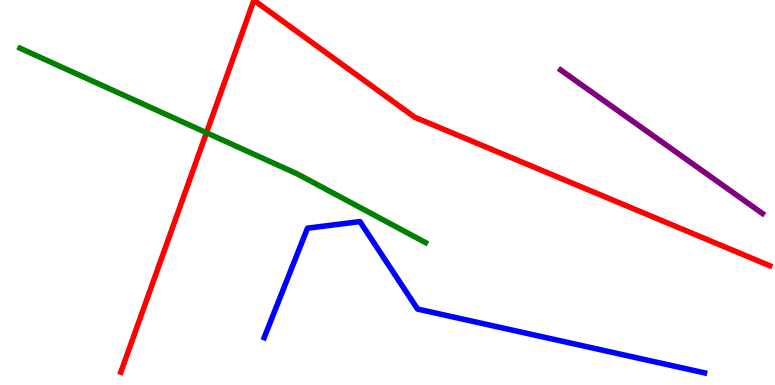[{'lines': ['blue', 'red'], 'intersections': []}, {'lines': ['green', 'red'], 'intersections': [{'x': 2.66, 'y': 6.55}]}, {'lines': ['purple', 'red'], 'intersections': []}, {'lines': ['blue', 'green'], 'intersections': []}, {'lines': ['blue', 'purple'], 'intersections': []}, {'lines': ['green', 'purple'], 'intersections': []}]